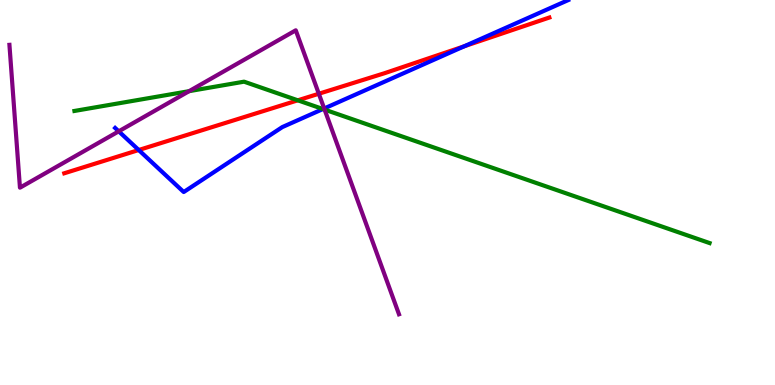[{'lines': ['blue', 'red'], 'intersections': [{'x': 1.79, 'y': 6.1}, {'x': 5.99, 'y': 8.8}]}, {'lines': ['green', 'red'], 'intersections': [{'x': 3.84, 'y': 7.39}]}, {'lines': ['purple', 'red'], 'intersections': [{'x': 4.11, 'y': 7.57}]}, {'lines': ['blue', 'green'], 'intersections': [{'x': 4.17, 'y': 7.17}]}, {'lines': ['blue', 'purple'], 'intersections': [{'x': 1.53, 'y': 6.59}, {'x': 4.18, 'y': 7.18}]}, {'lines': ['green', 'purple'], 'intersections': [{'x': 2.44, 'y': 7.63}, {'x': 4.19, 'y': 7.15}]}]